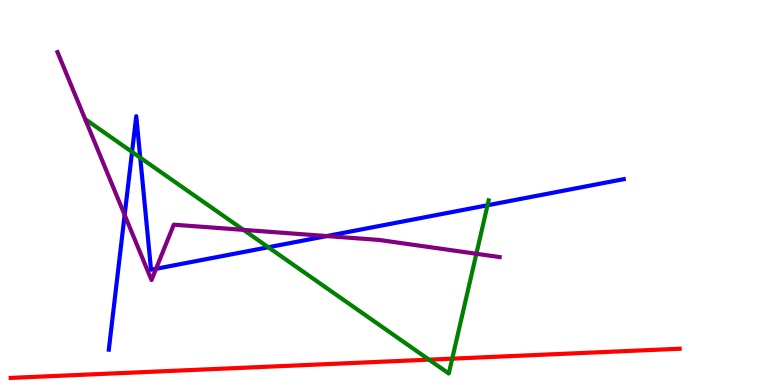[{'lines': ['blue', 'red'], 'intersections': []}, {'lines': ['green', 'red'], 'intersections': [{'x': 5.54, 'y': 0.658}, {'x': 5.84, 'y': 0.684}]}, {'lines': ['purple', 'red'], 'intersections': []}, {'lines': ['blue', 'green'], 'intersections': [{'x': 1.7, 'y': 6.05}, {'x': 1.81, 'y': 5.9}, {'x': 3.46, 'y': 3.58}, {'x': 6.29, 'y': 4.67}]}, {'lines': ['blue', 'purple'], 'intersections': [{'x': 1.61, 'y': 4.42}, {'x': 2.01, 'y': 3.02}, {'x': 4.22, 'y': 3.87}]}, {'lines': ['green', 'purple'], 'intersections': [{'x': 3.14, 'y': 4.03}, {'x': 6.15, 'y': 3.41}]}]